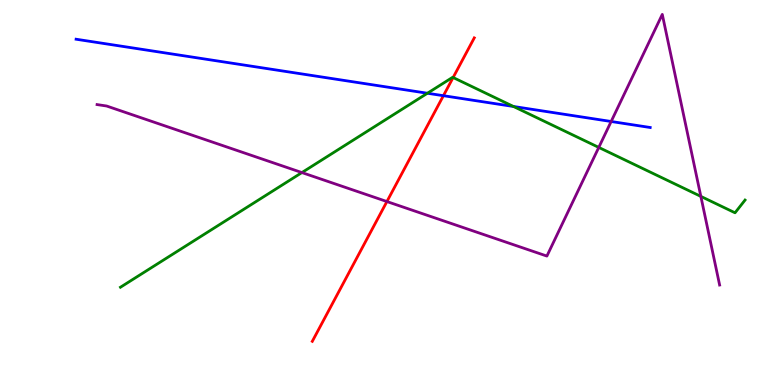[{'lines': ['blue', 'red'], 'intersections': [{'x': 5.72, 'y': 7.51}]}, {'lines': ['green', 'red'], 'intersections': [{'x': 5.85, 'y': 7.99}]}, {'lines': ['purple', 'red'], 'intersections': [{'x': 4.99, 'y': 4.77}]}, {'lines': ['blue', 'green'], 'intersections': [{'x': 5.52, 'y': 7.58}, {'x': 6.63, 'y': 7.23}]}, {'lines': ['blue', 'purple'], 'intersections': [{'x': 7.89, 'y': 6.84}]}, {'lines': ['green', 'purple'], 'intersections': [{'x': 3.9, 'y': 5.52}, {'x': 7.73, 'y': 6.17}, {'x': 9.04, 'y': 4.9}]}]